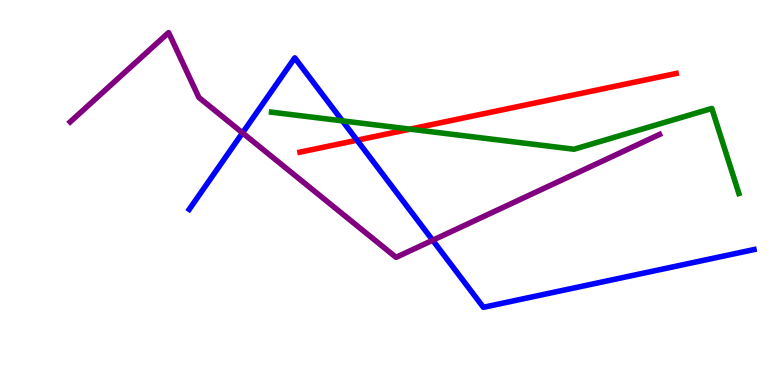[{'lines': ['blue', 'red'], 'intersections': [{'x': 4.61, 'y': 6.36}]}, {'lines': ['green', 'red'], 'intersections': [{'x': 5.29, 'y': 6.65}]}, {'lines': ['purple', 'red'], 'intersections': []}, {'lines': ['blue', 'green'], 'intersections': [{'x': 4.42, 'y': 6.86}]}, {'lines': ['blue', 'purple'], 'intersections': [{'x': 3.13, 'y': 6.55}, {'x': 5.58, 'y': 3.76}]}, {'lines': ['green', 'purple'], 'intersections': []}]